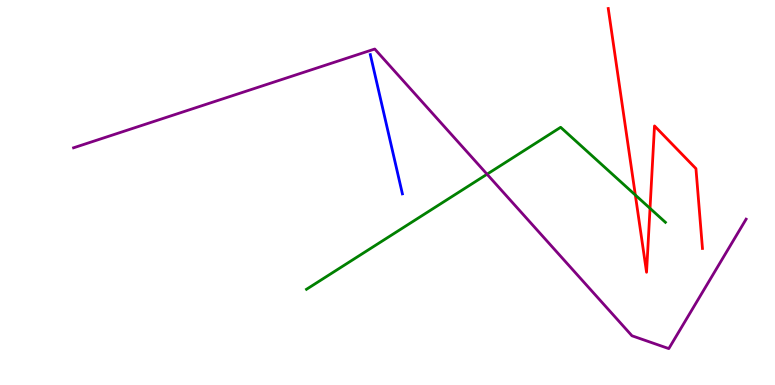[{'lines': ['blue', 'red'], 'intersections': []}, {'lines': ['green', 'red'], 'intersections': [{'x': 8.2, 'y': 4.93}, {'x': 8.39, 'y': 4.59}]}, {'lines': ['purple', 'red'], 'intersections': []}, {'lines': ['blue', 'green'], 'intersections': []}, {'lines': ['blue', 'purple'], 'intersections': []}, {'lines': ['green', 'purple'], 'intersections': [{'x': 6.28, 'y': 5.48}]}]